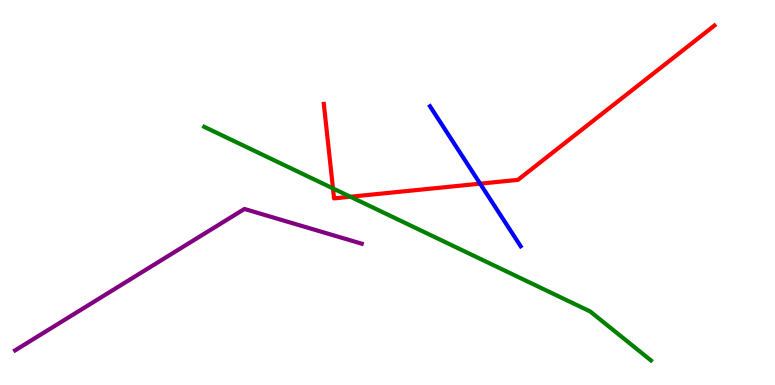[{'lines': ['blue', 'red'], 'intersections': [{'x': 6.2, 'y': 5.23}]}, {'lines': ['green', 'red'], 'intersections': [{'x': 4.3, 'y': 5.11}, {'x': 4.52, 'y': 4.89}]}, {'lines': ['purple', 'red'], 'intersections': []}, {'lines': ['blue', 'green'], 'intersections': []}, {'lines': ['blue', 'purple'], 'intersections': []}, {'lines': ['green', 'purple'], 'intersections': []}]